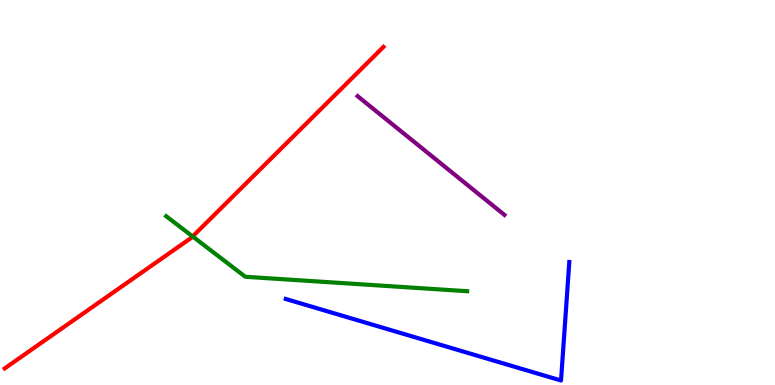[{'lines': ['blue', 'red'], 'intersections': []}, {'lines': ['green', 'red'], 'intersections': [{'x': 2.49, 'y': 3.86}]}, {'lines': ['purple', 'red'], 'intersections': []}, {'lines': ['blue', 'green'], 'intersections': []}, {'lines': ['blue', 'purple'], 'intersections': []}, {'lines': ['green', 'purple'], 'intersections': []}]